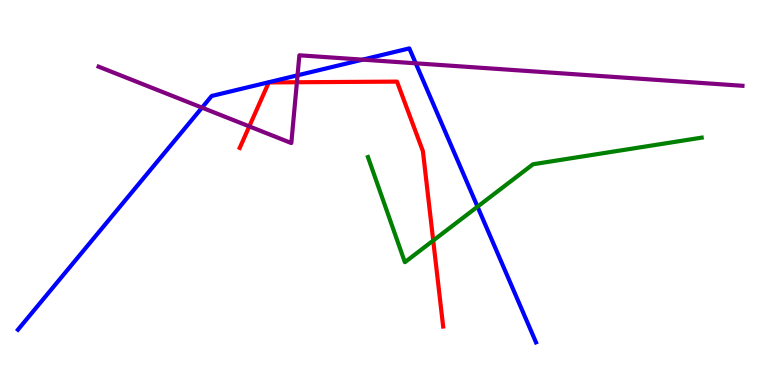[{'lines': ['blue', 'red'], 'intersections': []}, {'lines': ['green', 'red'], 'intersections': [{'x': 5.59, 'y': 3.75}]}, {'lines': ['purple', 'red'], 'intersections': [{'x': 3.22, 'y': 6.72}, {'x': 3.83, 'y': 7.86}]}, {'lines': ['blue', 'green'], 'intersections': [{'x': 6.16, 'y': 4.63}]}, {'lines': ['blue', 'purple'], 'intersections': [{'x': 2.61, 'y': 7.2}, {'x': 3.84, 'y': 8.04}, {'x': 4.68, 'y': 8.45}, {'x': 5.36, 'y': 8.36}]}, {'lines': ['green', 'purple'], 'intersections': []}]